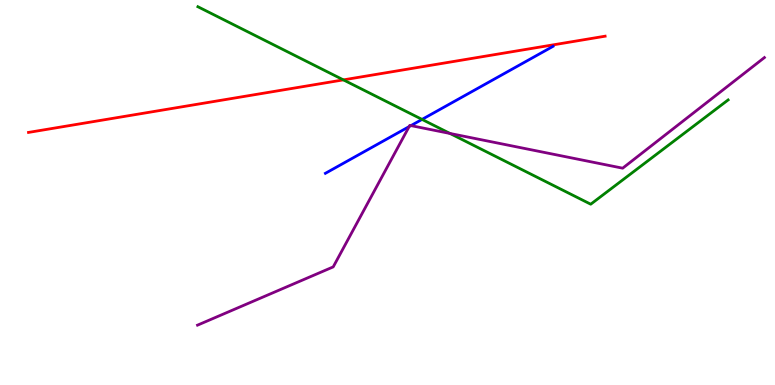[{'lines': ['blue', 'red'], 'intersections': []}, {'lines': ['green', 'red'], 'intersections': [{'x': 4.43, 'y': 7.93}]}, {'lines': ['purple', 'red'], 'intersections': []}, {'lines': ['blue', 'green'], 'intersections': [{'x': 5.45, 'y': 6.9}]}, {'lines': ['blue', 'purple'], 'intersections': [{'x': 5.28, 'y': 6.71}, {'x': 5.3, 'y': 6.74}]}, {'lines': ['green', 'purple'], 'intersections': [{'x': 5.81, 'y': 6.53}]}]